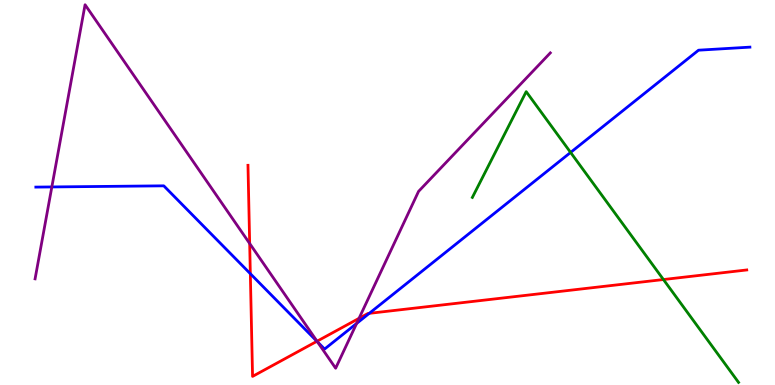[{'lines': ['blue', 'red'], 'intersections': [{'x': 3.23, 'y': 2.89}, {'x': 4.09, 'y': 1.14}, {'x': 4.76, 'y': 1.86}]}, {'lines': ['green', 'red'], 'intersections': [{'x': 8.56, 'y': 2.74}]}, {'lines': ['purple', 'red'], 'intersections': [{'x': 3.22, 'y': 3.68}, {'x': 4.09, 'y': 1.14}, {'x': 4.63, 'y': 1.73}]}, {'lines': ['blue', 'green'], 'intersections': [{'x': 7.36, 'y': 6.04}]}, {'lines': ['blue', 'purple'], 'intersections': [{'x': 0.669, 'y': 5.14}, {'x': 4.1, 'y': 1.12}, {'x': 4.6, 'y': 1.6}]}, {'lines': ['green', 'purple'], 'intersections': []}]